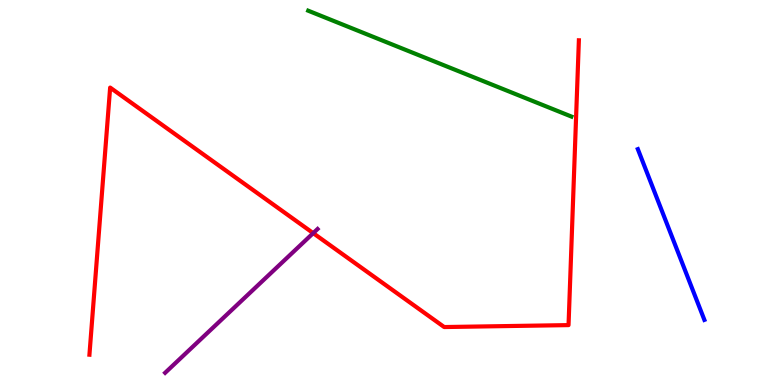[{'lines': ['blue', 'red'], 'intersections': []}, {'lines': ['green', 'red'], 'intersections': []}, {'lines': ['purple', 'red'], 'intersections': [{'x': 4.04, 'y': 3.94}]}, {'lines': ['blue', 'green'], 'intersections': []}, {'lines': ['blue', 'purple'], 'intersections': []}, {'lines': ['green', 'purple'], 'intersections': []}]